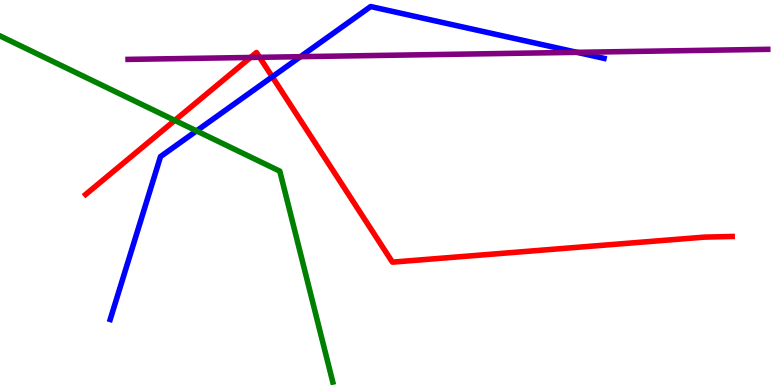[{'lines': ['blue', 'red'], 'intersections': [{'x': 3.51, 'y': 8.01}]}, {'lines': ['green', 'red'], 'intersections': [{'x': 2.26, 'y': 6.87}]}, {'lines': ['purple', 'red'], 'intersections': [{'x': 3.23, 'y': 8.51}, {'x': 3.35, 'y': 8.51}]}, {'lines': ['blue', 'green'], 'intersections': [{'x': 2.54, 'y': 6.6}]}, {'lines': ['blue', 'purple'], 'intersections': [{'x': 3.88, 'y': 8.53}, {'x': 7.44, 'y': 8.64}]}, {'lines': ['green', 'purple'], 'intersections': []}]